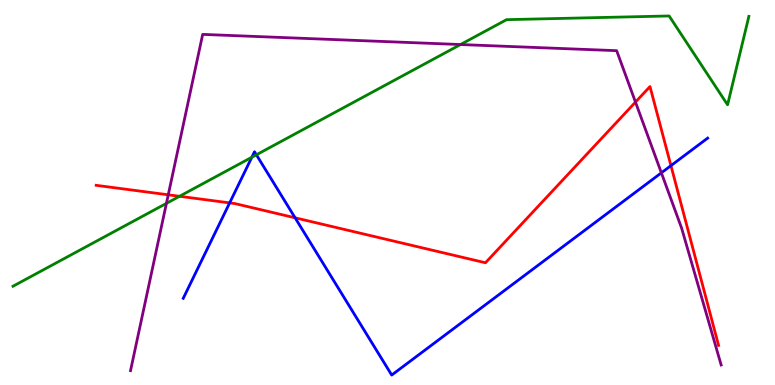[{'lines': ['blue', 'red'], 'intersections': [{'x': 2.96, 'y': 4.73}, {'x': 3.81, 'y': 4.34}, {'x': 8.66, 'y': 5.7}]}, {'lines': ['green', 'red'], 'intersections': [{'x': 2.32, 'y': 4.9}]}, {'lines': ['purple', 'red'], 'intersections': [{'x': 2.17, 'y': 4.94}, {'x': 8.2, 'y': 7.35}]}, {'lines': ['blue', 'green'], 'intersections': [{'x': 3.25, 'y': 5.92}, {'x': 3.31, 'y': 5.98}]}, {'lines': ['blue', 'purple'], 'intersections': [{'x': 8.53, 'y': 5.51}]}, {'lines': ['green', 'purple'], 'intersections': [{'x': 2.15, 'y': 4.72}, {'x': 5.94, 'y': 8.84}]}]